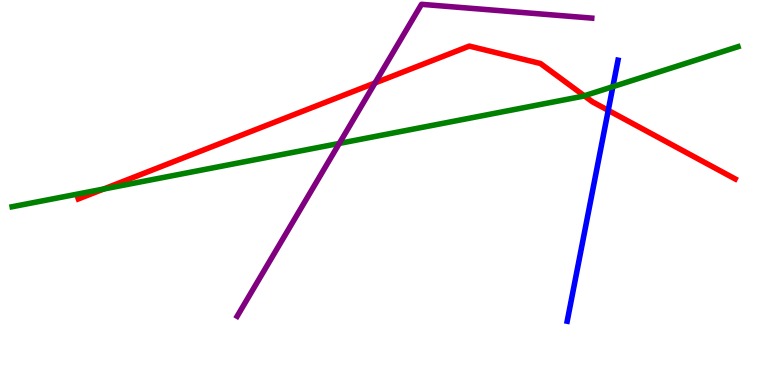[{'lines': ['blue', 'red'], 'intersections': [{'x': 7.85, 'y': 7.13}]}, {'lines': ['green', 'red'], 'intersections': [{'x': 1.34, 'y': 5.09}, {'x': 7.54, 'y': 7.51}]}, {'lines': ['purple', 'red'], 'intersections': [{'x': 4.84, 'y': 7.84}]}, {'lines': ['blue', 'green'], 'intersections': [{'x': 7.91, 'y': 7.75}]}, {'lines': ['blue', 'purple'], 'intersections': []}, {'lines': ['green', 'purple'], 'intersections': [{'x': 4.38, 'y': 6.28}]}]